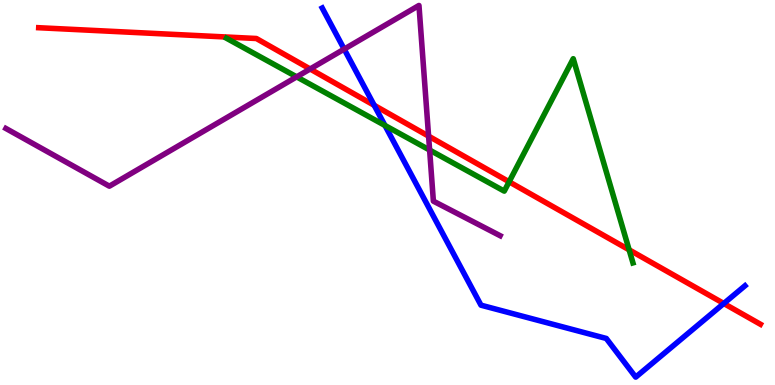[{'lines': ['blue', 'red'], 'intersections': [{'x': 4.83, 'y': 7.26}, {'x': 9.34, 'y': 2.12}]}, {'lines': ['green', 'red'], 'intersections': [{'x': 6.57, 'y': 5.28}, {'x': 8.12, 'y': 3.51}]}, {'lines': ['purple', 'red'], 'intersections': [{'x': 4.0, 'y': 8.21}, {'x': 5.53, 'y': 6.46}]}, {'lines': ['blue', 'green'], 'intersections': [{'x': 4.97, 'y': 6.74}]}, {'lines': ['blue', 'purple'], 'intersections': [{'x': 4.44, 'y': 8.72}]}, {'lines': ['green', 'purple'], 'intersections': [{'x': 3.83, 'y': 8.0}, {'x': 5.54, 'y': 6.1}]}]